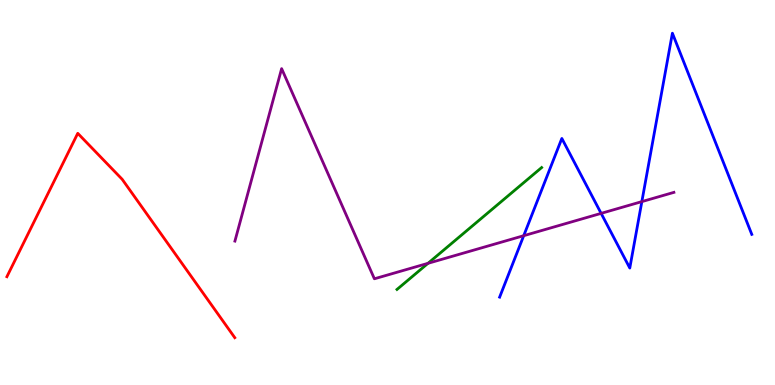[{'lines': ['blue', 'red'], 'intersections': []}, {'lines': ['green', 'red'], 'intersections': []}, {'lines': ['purple', 'red'], 'intersections': []}, {'lines': ['blue', 'green'], 'intersections': []}, {'lines': ['blue', 'purple'], 'intersections': [{'x': 6.76, 'y': 3.88}, {'x': 7.76, 'y': 4.46}, {'x': 8.28, 'y': 4.76}]}, {'lines': ['green', 'purple'], 'intersections': [{'x': 5.52, 'y': 3.16}]}]